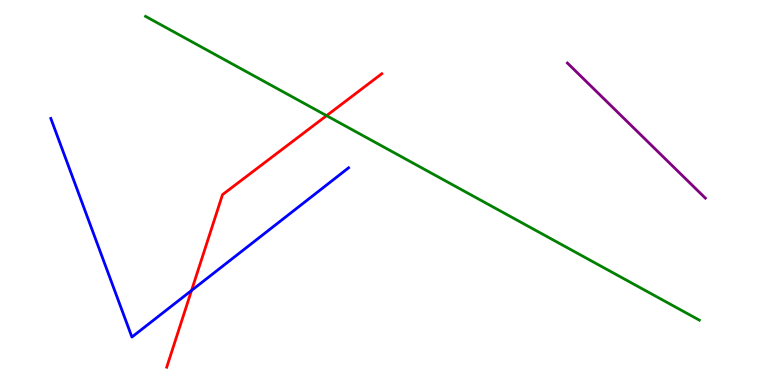[{'lines': ['blue', 'red'], 'intersections': [{'x': 2.47, 'y': 2.46}]}, {'lines': ['green', 'red'], 'intersections': [{'x': 4.21, 'y': 7.0}]}, {'lines': ['purple', 'red'], 'intersections': []}, {'lines': ['blue', 'green'], 'intersections': []}, {'lines': ['blue', 'purple'], 'intersections': []}, {'lines': ['green', 'purple'], 'intersections': []}]